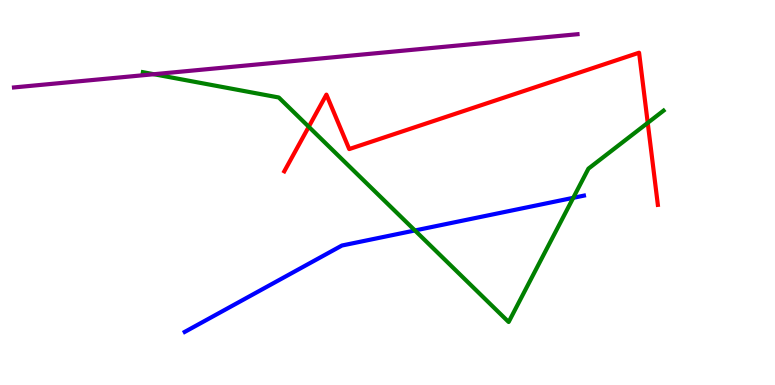[{'lines': ['blue', 'red'], 'intersections': []}, {'lines': ['green', 'red'], 'intersections': [{'x': 3.98, 'y': 6.71}, {'x': 8.36, 'y': 6.81}]}, {'lines': ['purple', 'red'], 'intersections': []}, {'lines': ['blue', 'green'], 'intersections': [{'x': 5.35, 'y': 4.01}, {'x': 7.4, 'y': 4.86}]}, {'lines': ['blue', 'purple'], 'intersections': []}, {'lines': ['green', 'purple'], 'intersections': [{'x': 1.99, 'y': 8.07}]}]